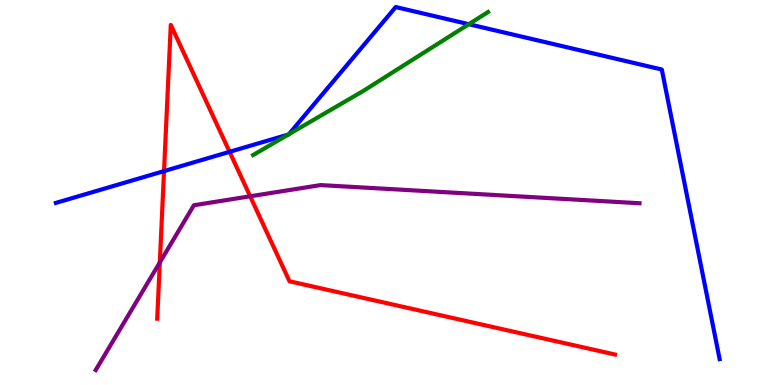[{'lines': ['blue', 'red'], 'intersections': [{'x': 2.12, 'y': 5.56}, {'x': 2.96, 'y': 6.06}]}, {'lines': ['green', 'red'], 'intersections': []}, {'lines': ['purple', 'red'], 'intersections': [{'x': 2.06, 'y': 3.18}, {'x': 3.23, 'y': 4.9}]}, {'lines': ['blue', 'green'], 'intersections': [{'x': 3.72, 'y': 6.51}, {'x': 3.73, 'y': 6.51}, {'x': 6.05, 'y': 9.37}]}, {'lines': ['blue', 'purple'], 'intersections': []}, {'lines': ['green', 'purple'], 'intersections': []}]